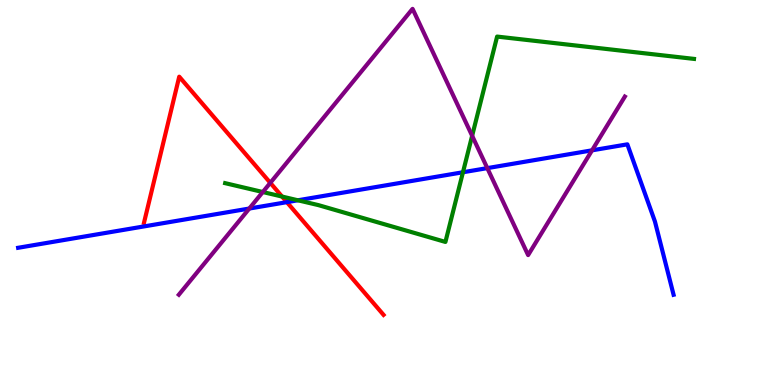[{'lines': ['blue', 'red'], 'intersections': [{'x': 3.7, 'y': 4.75}]}, {'lines': ['green', 'red'], 'intersections': [{'x': 3.64, 'y': 4.89}]}, {'lines': ['purple', 'red'], 'intersections': [{'x': 3.49, 'y': 5.25}]}, {'lines': ['blue', 'green'], 'intersections': [{'x': 3.84, 'y': 4.8}, {'x': 5.97, 'y': 5.53}]}, {'lines': ['blue', 'purple'], 'intersections': [{'x': 3.22, 'y': 4.58}, {'x': 6.29, 'y': 5.63}, {'x': 7.64, 'y': 6.1}]}, {'lines': ['green', 'purple'], 'intersections': [{'x': 3.39, 'y': 5.01}, {'x': 6.09, 'y': 6.47}]}]